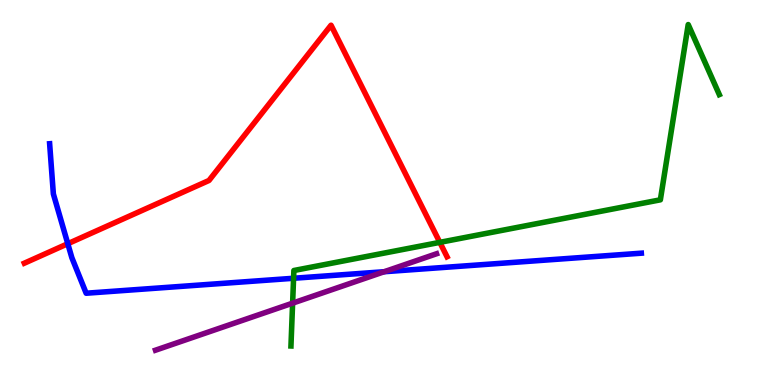[{'lines': ['blue', 'red'], 'intersections': [{'x': 0.875, 'y': 3.67}]}, {'lines': ['green', 'red'], 'intersections': [{'x': 5.68, 'y': 3.71}]}, {'lines': ['purple', 'red'], 'intersections': []}, {'lines': ['blue', 'green'], 'intersections': [{'x': 3.79, 'y': 2.77}]}, {'lines': ['blue', 'purple'], 'intersections': [{'x': 4.96, 'y': 2.94}]}, {'lines': ['green', 'purple'], 'intersections': [{'x': 3.78, 'y': 2.13}]}]